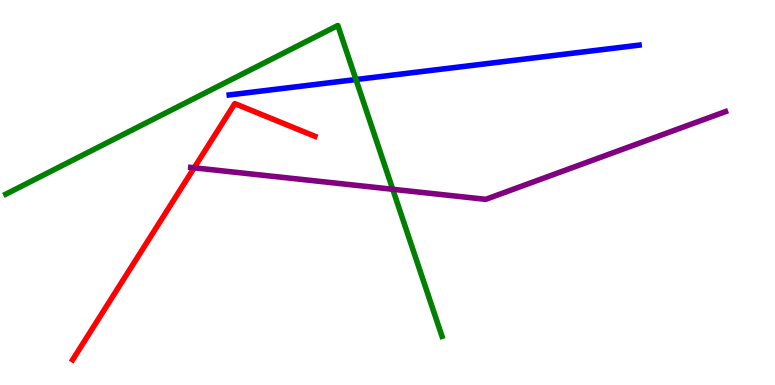[{'lines': ['blue', 'red'], 'intersections': []}, {'lines': ['green', 'red'], 'intersections': []}, {'lines': ['purple', 'red'], 'intersections': [{'x': 2.51, 'y': 5.64}]}, {'lines': ['blue', 'green'], 'intersections': [{'x': 4.59, 'y': 7.93}]}, {'lines': ['blue', 'purple'], 'intersections': []}, {'lines': ['green', 'purple'], 'intersections': [{'x': 5.07, 'y': 5.08}]}]